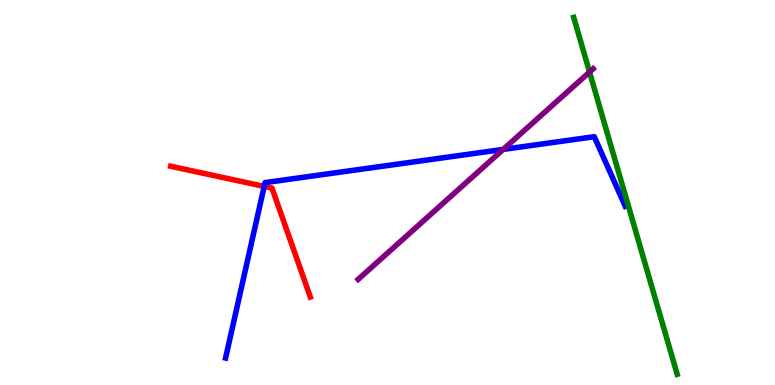[{'lines': ['blue', 'red'], 'intersections': [{'x': 3.41, 'y': 5.16}]}, {'lines': ['green', 'red'], 'intersections': []}, {'lines': ['purple', 'red'], 'intersections': []}, {'lines': ['blue', 'green'], 'intersections': []}, {'lines': ['blue', 'purple'], 'intersections': [{'x': 6.49, 'y': 6.12}]}, {'lines': ['green', 'purple'], 'intersections': [{'x': 7.61, 'y': 8.13}]}]